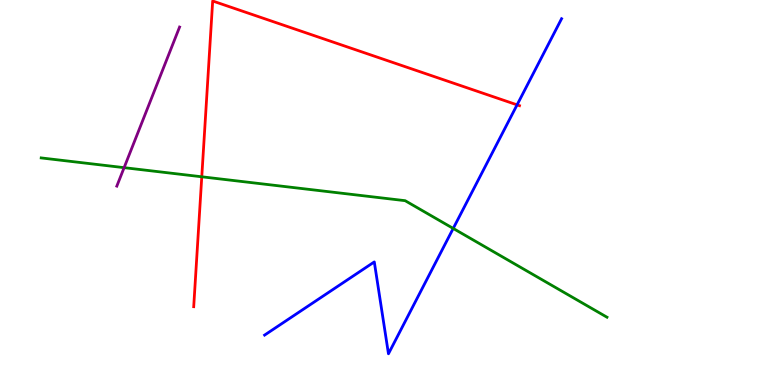[{'lines': ['blue', 'red'], 'intersections': [{'x': 6.67, 'y': 7.28}]}, {'lines': ['green', 'red'], 'intersections': [{'x': 2.6, 'y': 5.41}]}, {'lines': ['purple', 'red'], 'intersections': []}, {'lines': ['blue', 'green'], 'intersections': [{'x': 5.85, 'y': 4.07}]}, {'lines': ['blue', 'purple'], 'intersections': []}, {'lines': ['green', 'purple'], 'intersections': [{'x': 1.6, 'y': 5.65}]}]